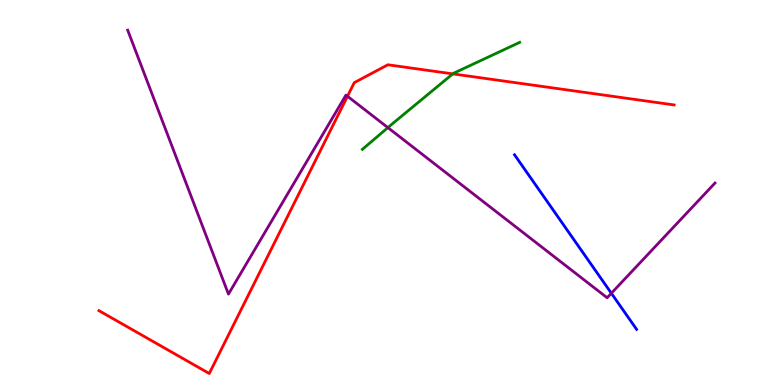[{'lines': ['blue', 'red'], 'intersections': []}, {'lines': ['green', 'red'], 'intersections': [{'x': 5.84, 'y': 8.08}]}, {'lines': ['purple', 'red'], 'intersections': [{'x': 4.48, 'y': 7.5}]}, {'lines': ['blue', 'green'], 'intersections': []}, {'lines': ['blue', 'purple'], 'intersections': [{'x': 7.89, 'y': 2.38}]}, {'lines': ['green', 'purple'], 'intersections': [{'x': 5.0, 'y': 6.69}]}]